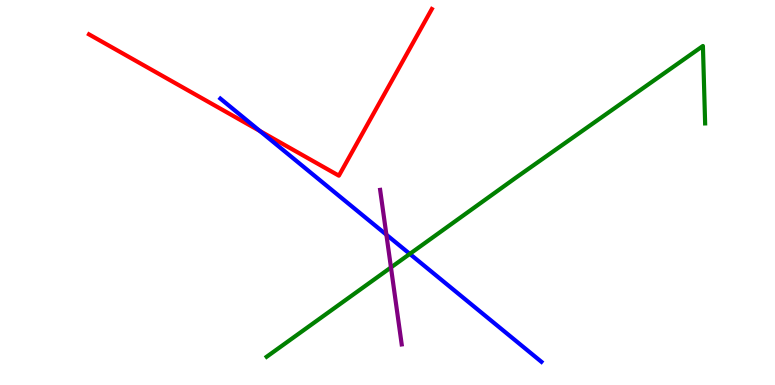[{'lines': ['blue', 'red'], 'intersections': [{'x': 3.35, 'y': 6.6}]}, {'lines': ['green', 'red'], 'intersections': []}, {'lines': ['purple', 'red'], 'intersections': []}, {'lines': ['blue', 'green'], 'intersections': [{'x': 5.29, 'y': 3.41}]}, {'lines': ['blue', 'purple'], 'intersections': [{'x': 4.99, 'y': 3.9}]}, {'lines': ['green', 'purple'], 'intersections': [{'x': 5.04, 'y': 3.05}]}]